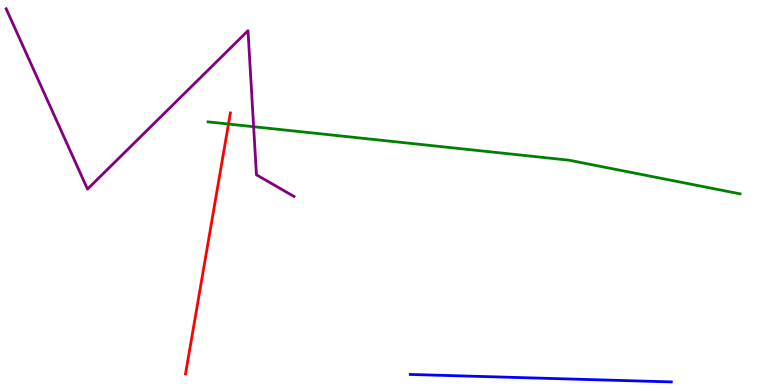[{'lines': ['blue', 'red'], 'intersections': []}, {'lines': ['green', 'red'], 'intersections': [{'x': 2.95, 'y': 6.78}]}, {'lines': ['purple', 'red'], 'intersections': []}, {'lines': ['blue', 'green'], 'intersections': []}, {'lines': ['blue', 'purple'], 'intersections': []}, {'lines': ['green', 'purple'], 'intersections': [{'x': 3.27, 'y': 6.71}]}]